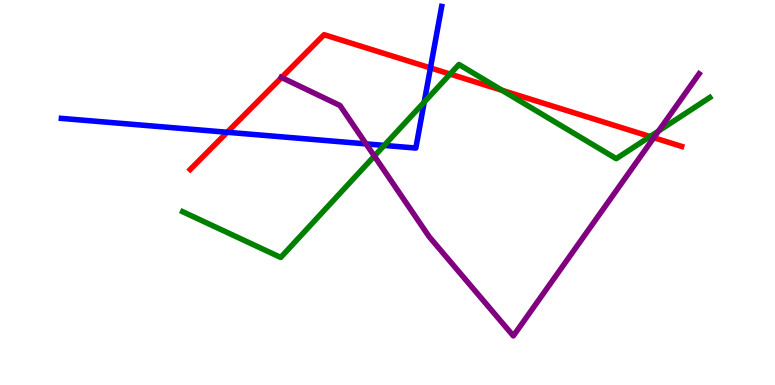[{'lines': ['blue', 'red'], 'intersections': [{'x': 2.93, 'y': 6.56}, {'x': 5.55, 'y': 8.24}]}, {'lines': ['green', 'red'], 'intersections': [{'x': 5.81, 'y': 8.08}, {'x': 6.48, 'y': 7.65}, {'x': 8.39, 'y': 6.45}]}, {'lines': ['purple', 'red'], 'intersections': [{'x': 3.63, 'y': 7.99}, {'x': 8.44, 'y': 6.42}]}, {'lines': ['blue', 'green'], 'intersections': [{'x': 4.96, 'y': 6.22}, {'x': 5.47, 'y': 7.35}]}, {'lines': ['blue', 'purple'], 'intersections': [{'x': 4.72, 'y': 6.26}]}, {'lines': ['green', 'purple'], 'intersections': [{'x': 4.83, 'y': 5.95}, {'x': 8.5, 'y': 6.6}]}]